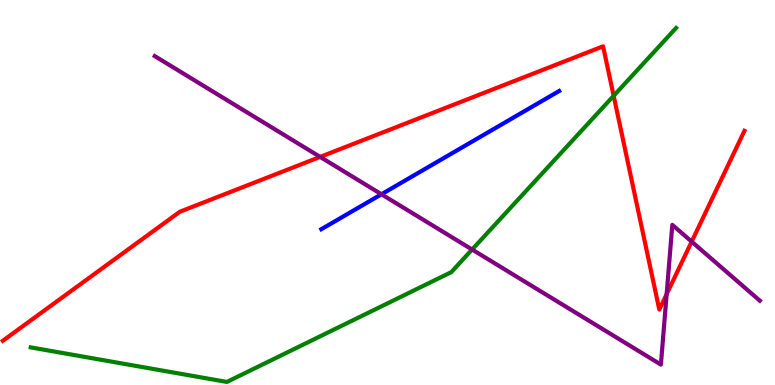[{'lines': ['blue', 'red'], 'intersections': []}, {'lines': ['green', 'red'], 'intersections': [{'x': 7.92, 'y': 7.51}]}, {'lines': ['purple', 'red'], 'intersections': [{'x': 4.13, 'y': 5.92}, {'x': 8.6, 'y': 2.36}, {'x': 8.92, 'y': 3.72}]}, {'lines': ['blue', 'green'], 'intersections': []}, {'lines': ['blue', 'purple'], 'intersections': [{'x': 4.92, 'y': 4.95}]}, {'lines': ['green', 'purple'], 'intersections': [{'x': 6.09, 'y': 3.52}]}]